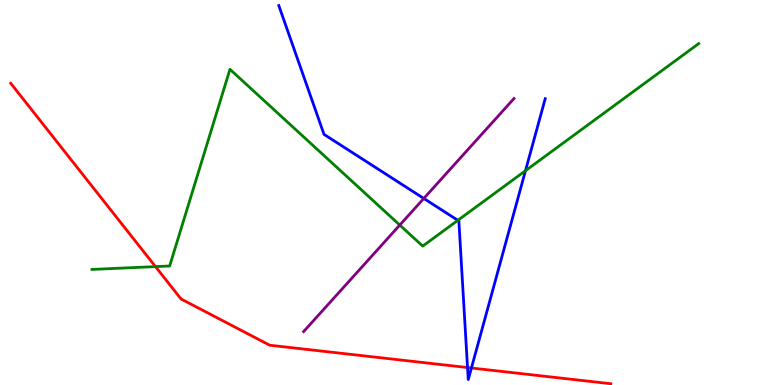[{'lines': ['blue', 'red'], 'intersections': [{'x': 6.03, 'y': 0.453}, {'x': 6.08, 'y': 0.442}]}, {'lines': ['green', 'red'], 'intersections': [{'x': 2.01, 'y': 3.07}]}, {'lines': ['purple', 'red'], 'intersections': []}, {'lines': ['blue', 'green'], 'intersections': [{'x': 5.91, 'y': 4.28}, {'x': 6.78, 'y': 5.57}]}, {'lines': ['blue', 'purple'], 'intersections': [{'x': 5.47, 'y': 4.85}]}, {'lines': ['green', 'purple'], 'intersections': [{'x': 5.16, 'y': 4.15}]}]